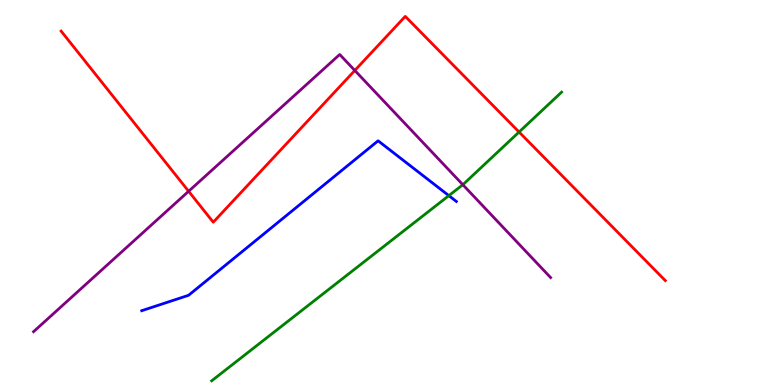[{'lines': ['blue', 'red'], 'intersections': []}, {'lines': ['green', 'red'], 'intersections': [{'x': 6.7, 'y': 6.57}]}, {'lines': ['purple', 'red'], 'intersections': [{'x': 2.43, 'y': 5.03}, {'x': 4.58, 'y': 8.17}]}, {'lines': ['blue', 'green'], 'intersections': [{'x': 5.79, 'y': 4.92}]}, {'lines': ['blue', 'purple'], 'intersections': []}, {'lines': ['green', 'purple'], 'intersections': [{'x': 5.97, 'y': 5.2}]}]